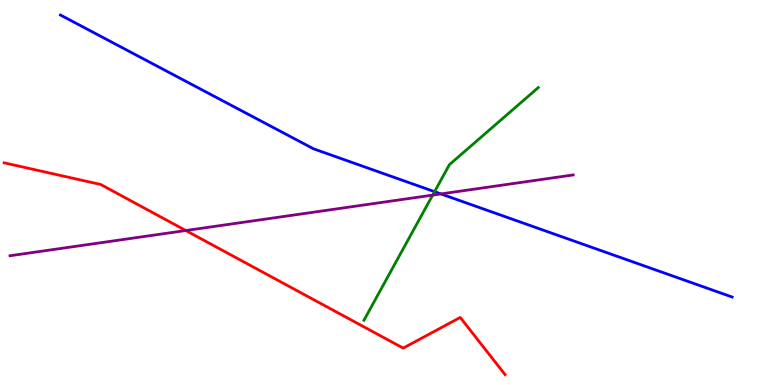[{'lines': ['blue', 'red'], 'intersections': []}, {'lines': ['green', 'red'], 'intersections': []}, {'lines': ['purple', 'red'], 'intersections': [{'x': 2.4, 'y': 4.01}]}, {'lines': ['blue', 'green'], 'intersections': [{'x': 5.61, 'y': 5.02}]}, {'lines': ['blue', 'purple'], 'intersections': [{'x': 5.69, 'y': 4.96}]}, {'lines': ['green', 'purple'], 'intersections': [{'x': 5.58, 'y': 4.93}]}]